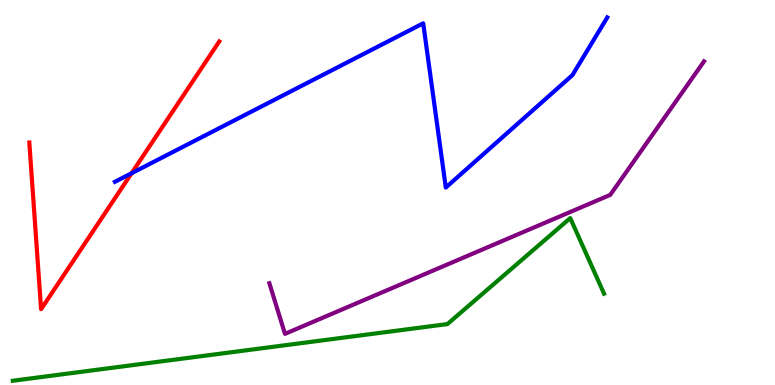[{'lines': ['blue', 'red'], 'intersections': [{'x': 1.7, 'y': 5.5}]}, {'lines': ['green', 'red'], 'intersections': []}, {'lines': ['purple', 'red'], 'intersections': []}, {'lines': ['blue', 'green'], 'intersections': []}, {'lines': ['blue', 'purple'], 'intersections': []}, {'lines': ['green', 'purple'], 'intersections': []}]